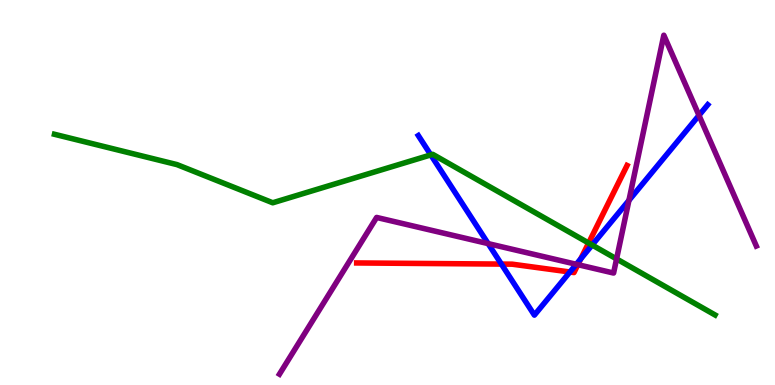[{'lines': ['blue', 'red'], 'intersections': [{'x': 6.47, 'y': 3.14}, {'x': 7.35, 'y': 2.93}, {'x': 7.49, 'y': 3.28}]}, {'lines': ['green', 'red'], 'intersections': [{'x': 7.59, 'y': 3.69}]}, {'lines': ['purple', 'red'], 'intersections': [{'x': 7.46, 'y': 3.13}]}, {'lines': ['blue', 'green'], 'intersections': [{'x': 5.56, 'y': 5.98}, {'x': 7.64, 'y': 3.64}]}, {'lines': ['blue', 'purple'], 'intersections': [{'x': 6.3, 'y': 3.67}, {'x': 7.44, 'y': 3.14}, {'x': 8.12, 'y': 4.8}, {'x': 9.02, 'y': 7.0}]}, {'lines': ['green', 'purple'], 'intersections': [{'x': 7.96, 'y': 3.27}]}]